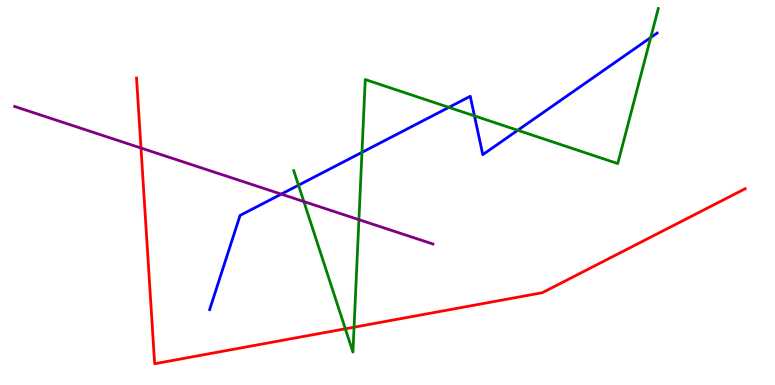[{'lines': ['blue', 'red'], 'intersections': []}, {'lines': ['green', 'red'], 'intersections': [{'x': 4.46, 'y': 1.46}, {'x': 4.57, 'y': 1.5}]}, {'lines': ['purple', 'red'], 'intersections': [{'x': 1.82, 'y': 6.16}]}, {'lines': ['blue', 'green'], 'intersections': [{'x': 3.85, 'y': 5.19}, {'x': 4.67, 'y': 6.04}, {'x': 5.79, 'y': 7.21}, {'x': 6.12, 'y': 6.99}, {'x': 6.68, 'y': 6.62}, {'x': 8.4, 'y': 9.03}]}, {'lines': ['blue', 'purple'], 'intersections': [{'x': 3.63, 'y': 4.96}]}, {'lines': ['green', 'purple'], 'intersections': [{'x': 3.92, 'y': 4.76}, {'x': 4.63, 'y': 4.29}]}]